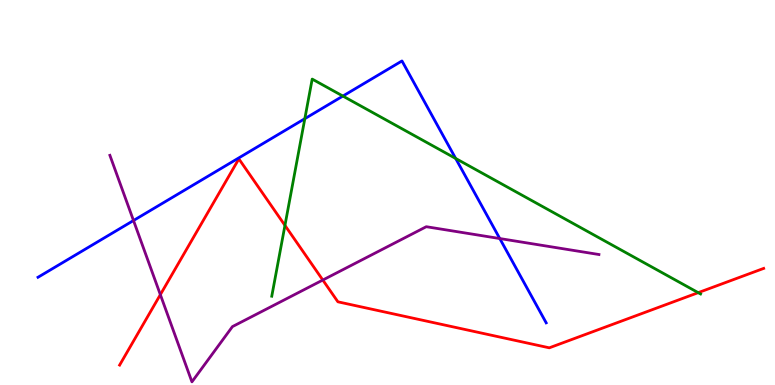[{'lines': ['blue', 'red'], 'intersections': []}, {'lines': ['green', 'red'], 'intersections': [{'x': 3.68, 'y': 4.15}, {'x': 9.01, 'y': 2.4}]}, {'lines': ['purple', 'red'], 'intersections': [{'x': 2.07, 'y': 2.35}, {'x': 4.17, 'y': 2.73}]}, {'lines': ['blue', 'green'], 'intersections': [{'x': 3.93, 'y': 6.92}, {'x': 4.42, 'y': 7.5}, {'x': 5.88, 'y': 5.88}]}, {'lines': ['blue', 'purple'], 'intersections': [{'x': 1.72, 'y': 4.27}, {'x': 6.45, 'y': 3.8}]}, {'lines': ['green', 'purple'], 'intersections': []}]